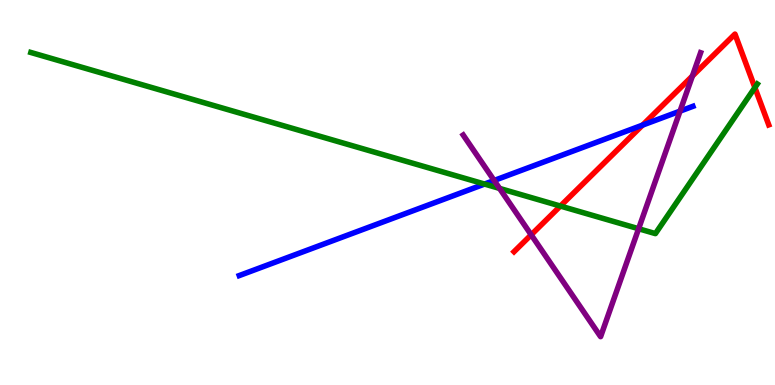[{'lines': ['blue', 'red'], 'intersections': [{'x': 8.29, 'y': 6.75}]}, {'lines': ['green', 'red'], 'intersections': [{'x': 7.23, 'y': 4.65}, {'x': 9.74, 'y': 7.73}]}, {'lines': ['purple', 'red'], 'intersections': [{'x': 6.85, 'y': 3.9}, {'x': 8.93, 'y': 8.03}]}, {'lines': ['blue', 'green'], 'intersections': [{'x': 6.25, 'y': 5.22}]}, {'lines': ['blue', 'purple'], 'intersections': [{'x': 6.38, 'y': 5.31}, {'x': 8.77, 'y': 7.11}]}, {'lines': ['green', 'purple'], 'intersections': [{'x': 6.45, 'y': 5.11}, {'x': 8.24, 'y': 4.06}]}]